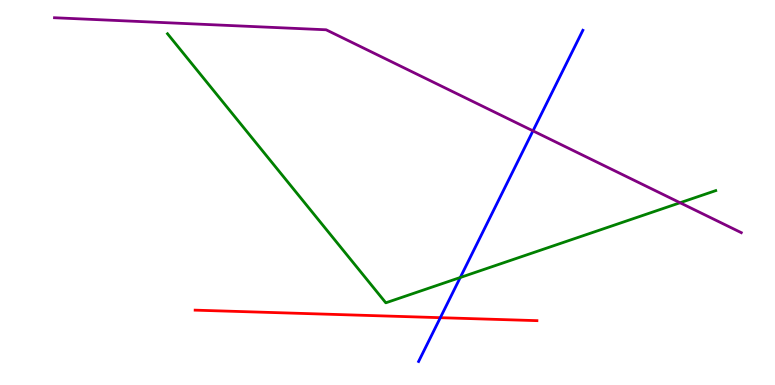[{'lines': ['blue', 'red'], 'intersections': [{'x': 5.68, 'y': 1.75}]}, {'lines': ['green', 'red'], 'intersections': []}, {'lines': ['purple', 'red'], 'intersections': []}, {'lines': ['blue', 'green'], 'intersections': [{'x': 5.94, 'y': 2.79}]}, {'lines': ['blue', 'purple'], 'intersections': [{'x': 6.88, 'y': 6.6}]}, {'lines': ['green', 'purple'], 'intersections': [{'x': 8.78, 'y': 4.73}]}]